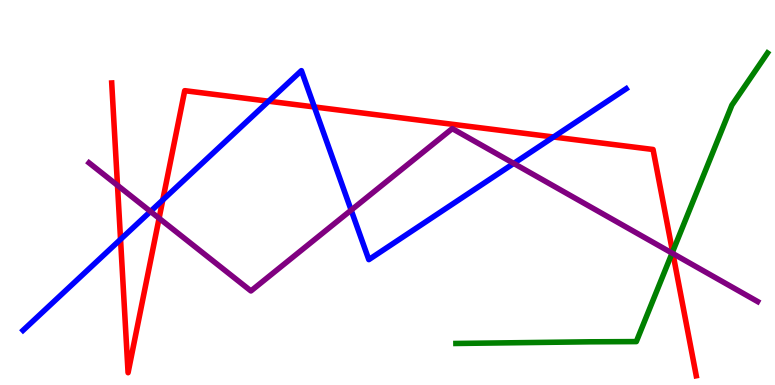[{'lines': ['blue', 'red'], 'intersections': [{'x': 1.56, 'y': 3.78}, {'x': 2.1, 'y': 4.81}, {'x': 3.47, 'y': 7.37}, {'x': 4.06, 'y': 7.22}, {'x': 7.14, 'y': 6.44}]}, {'lines': ['green', 'red'], 'intersections': [{'x': 8.68, 'y': 3.46}]}, {'lines': ['purple', 'red'], 'intersections': [{'x': 1.52, 'y': 5.19}, {'x': 2.05, 'y': 4.33}, {'x': 8.68, 'y': 3.41}]}, {'lines': ['blue', 'green'], 'intersections': []}, {'lines': ['blue', 'purple'], 'intersections': [{'x': 1.94, 'y': 4.51}, {'x': 4.53, 'y': 4.54}, {'x': 6.63, 'y': 5.76}]}, {'lines': ['green', 'purple'], 'intersections': [{'x': 8.67, 'y': 3.43}]}]